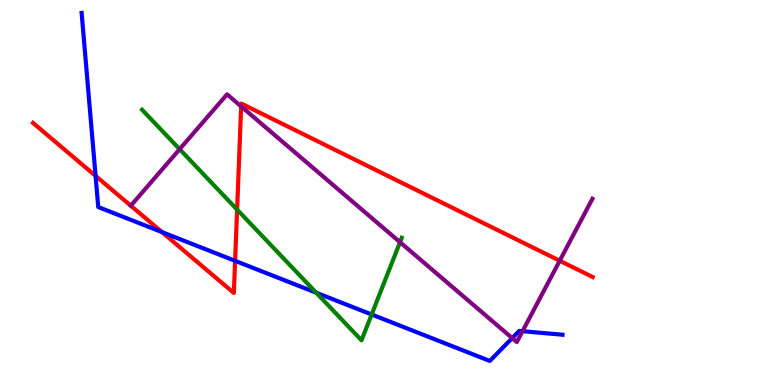[{'lines': ['blue', 'red'], 'intersections': [{'x': 1.23, 'y': 5.43}, {'x': 2.09, 'y': 3.97}, {'x': 3.03, 'y': 3.23}]}, {'lines': ['green', 'red'], 'intersections': [{'x': 3.06, 'y': 4.56}]}, {'lines': ['purple', 'red'], 'intersections': [{'x': 3.11, 'y': 7.24}, {'x': 7.22, 'y': 3.23}]}, {'lines': ['blue', 'green'], 'intersections': [{'x': 4.08, 'y': 2.4}, {'x': 4.8, 'y': 1.83}]}, {'lines': ['blue', 'purple'], 'intersections': [{'x': 6.61, 'y': 1.22}, {'x': 6.74, 'y': 1.4}]}, {'lines': ['green', 'purple'], 'intersections': [{'x': 2.32, 'y': 6.12}, {'x': 5.16, 'y': 3.71}]}]